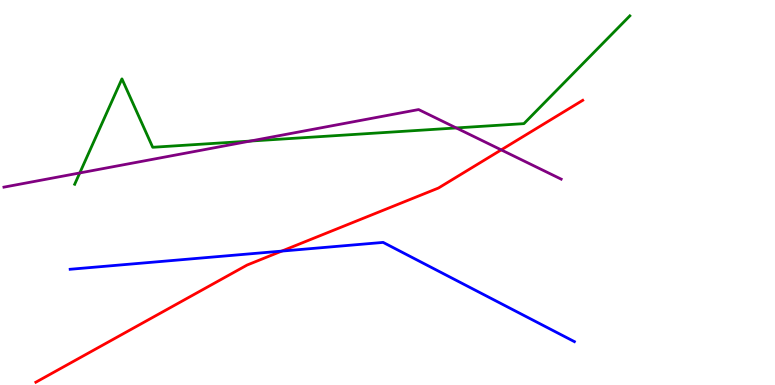[{'lines': ['blue', 'red'], 'intersections': [{'x': 3.64, 'y': 3.48}]}, {'lines': ['green', 'red'], 'intersections': []}, {'lines': ['purple', 'red'], 'intersections': [{'x': 6.47, 'y': 6.11}]}, {'lines': ['blue', 'green'], 'intersections': []}, {'lines': ['blue', 'purple'], 'intersections': []}, {'lines': ['green', 'purple'], 'intersections': [{'x': 1.03, 'y': 5.51}, {'x': 3.23, 'y': 6.34}, {'x': 5.89, 'y': 6.68}]}]